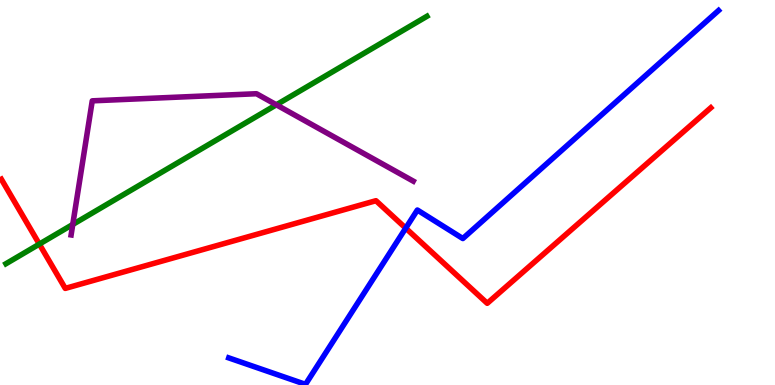[{'lines': ['blue', 'red'], 'intersections': [{'x': 5.24, 'y': 4.07}]}, {'lines': ['green', 'red'], 'intersections': [{'x': 0.508, 'y': 3.66}]}, {'lines': ['purple', 'red'], 'intersections': []}, {'lines': ['blue', 'green'], 'intersections': []}, {'lines': ['blue', 'purple'], 'intersections': []}, {'lines': ['green', 'purple'], 'intersections': [{'x': 0.939, 'y': 4.17}, {'x': 3.57, 'y': 7.28}]}]